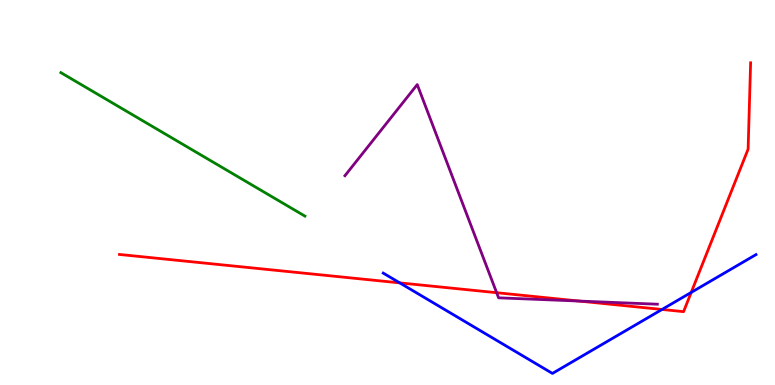[{'lines': ['blue', 'red'], 'intersections': [{'x': 5.16, 'y': 2.65}, {'x': 8.54, 'y': 1.96}, {'x': 8.92, 'y': 2.4}]}, {'lines': ['green', 'red'], 'intersections': []}, {'lines': ['purple', 'red'], 'intersections': [{'x': 6.41, 'y': 2.4}, {'x': 7.47, 'y': 2.18}]}, {'lines': ['blue', 'green'], 'intersections': []}, {'lines': ['blue', 'purple'], 'intersections': []}, {'lines': ['green', 'purple'], 'intersections': []}]